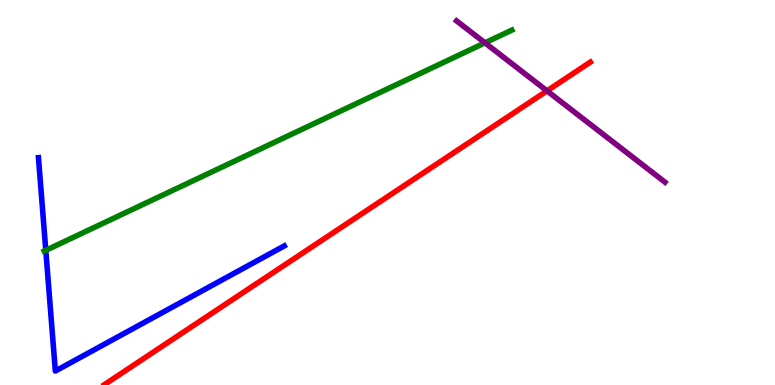[{'lines': ['blue', 'red'], 'intersections': []}, {'lines': ['green', 'red'], 'intersections': []}, {'lines': ['purple', 'red'], 'intersections': [{'x': 7.06, 'y': 7.64}]}, {'lines': ['blue', 'green'], 'intersections': [{'x': 0.591, 'y': 3.5}]}, {'lines': ['blue', 'purple'], 'intersections': []}, {'lines': ['green', 'purple'], 'intersections': [{'x': 6.26, 'y': 8.89}]}]